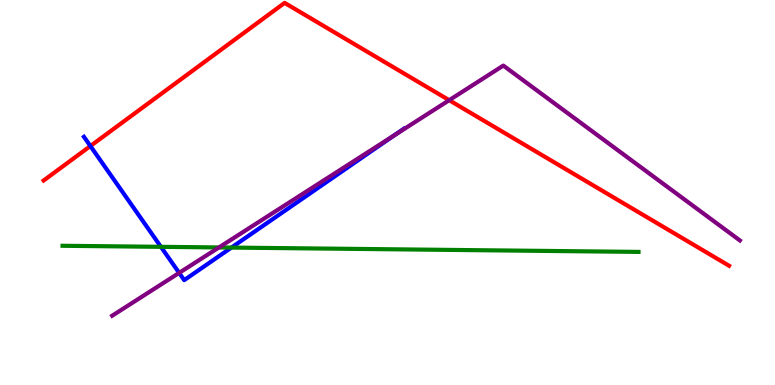[{'lines': ['blue', 'red'], 'intersections': [{'x': 1.17, 'y': 6.21}]}, {'lines': ['green', 'red'], 'intersections': []}, {'lines': ['purple', 'red'], 'intersections': [{'x': 5.8, 'y': 7.4}]}, {'lines': ['blue', 'green'], 'intersections': [{'x': 2.08, 'y': 3.59}, {'x': 2.99, 'y': 3.57}]}, {'lines': ['blue', 'purple'], 'intersections': [{'x': 2.31, 'y': 2.91}, {'x': 5.09, 'y': 6.49}]}, {'lines': ['green', 'purple'], 'intersections': [{'x': 2.82, 'y': 3.57}]}]